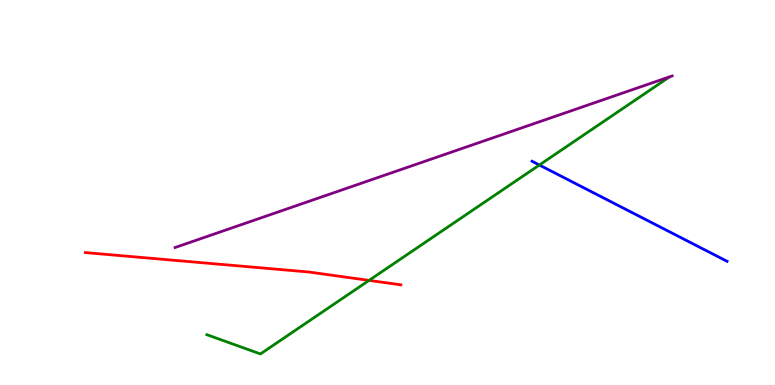[{'lines': ['blue', 'red'], 'intersections': []}, {'lines': ['green', 'red'], 'intersections': [{'x': 4.76, 'y': 2.72}]}, {'lines': ['purple', 'red'], 'intersections': []}, {'lines': ['blue', 'green'], 'intersections': [{'x': 6.96, 'y': 5.71}]}, {'lines': ['blue', 'purple'], 'intersections': []}, {'lines': ['green', 'purple'], 'intersections': []}]